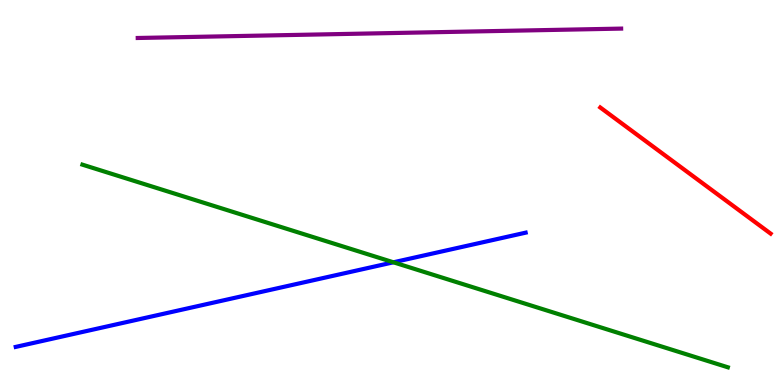[{'lines': ['blue', 'red'], 'intersections': []}, {'lines': ['green', 'red'], 'intersections': []}, {'lines': ['purple', 'red'], 'intersections': []}, {'lines': ['blue', 'green'], 'intersections': [{'x': 5.08, 'y': 3.19}]}, {'lines': ['blue', 'purple'], 'intersections': []}, {'lines': ['green', 'purple'], 'intersections': []}]